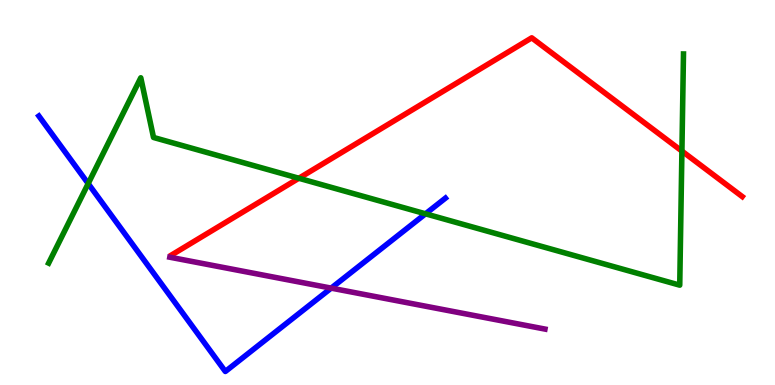[{'lines': ['blue', 'red'], 'intersections': []}, {'lines': ['green', 'red'], 'intersections': [{'x': 3.86, 'y': 5.37}, {'x': 8.8, 'y': 6.08}]}, {'lines': ['purple', 'red'], 'intersections': []}, {'lines': ['blue', 'green'], 'intersections': [{'x': 1.14, 'y': 5.23}, {'x': 5.49, 'y': 4.45}]}, {'lines': ['blue', 'purple'], 'intersections': [{'x': 4.27, 'y': 2.52}]}, {'lines': ['green', 'purple'], 'intersections': []}]